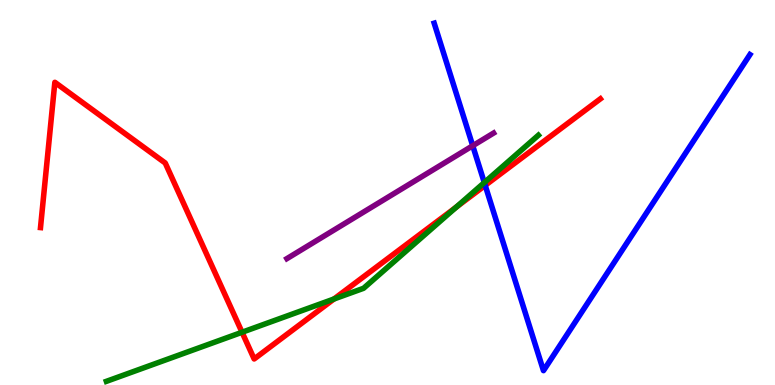[{'lines': ['blue', 'red'], 'intersections': [{'x': 6.26, 'y': 5.19}]}, {'lines': ['green', 'red'], 'intersections': [{'x': 3.12, 'y': 1.37}, {'x': 4.31, 'y': 2.23}, {'x': 5.89, 'y': 4.62}]}, {'lines': ['purple', 'red'], 'intersections': []}, {'lines': ['blue', 'green'], 'intersections': [{'x': 6.25, 'y': 5.26}]}, {'lines': ['blue', 'purple'], 'intersections': [{'x': 6.1, 'y': 6.21}]}, {'lines': ['green', 'purple'], 'intersections': []}]